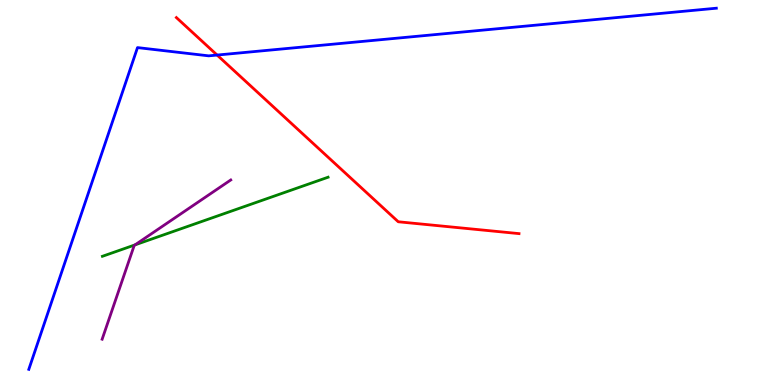[{'lines': ['blue', 'red'], 'intersections': [{'x': 2.8, 'y': 8.57}]}, {'lines': ['green', 'red'], 'intersections': []}, {'lines': ['purple', 'red'], 'intersections': []}, {'lines': ['blue', 'green'], 'intersections': []}, {'lines': ['blue', 'purple'], 'intersections': []}, {'lines': ['green', 'purple'], 'intersections': [{'x': 1.74, 'y': 3.64}]}]